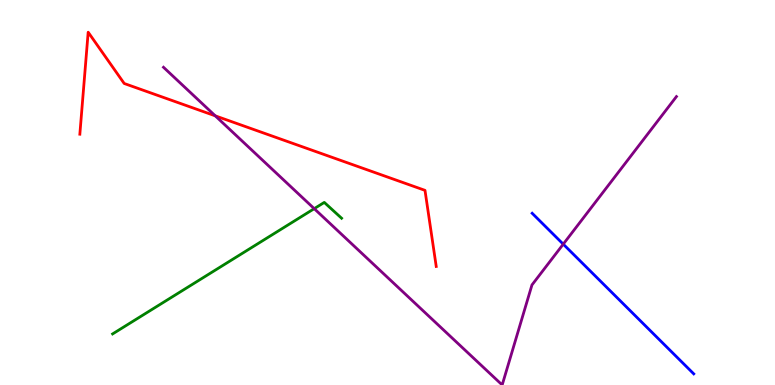[{'lines': ['blue', 'red'], 'intersections': []}, {'lines': ['green', 'red'], 'intersections': []}, {'lines': ['purple', 'red'], 'intersections': [{'x': 2.78, 'y': 6.99}]}, {'lines': ['blue', 'green'], 'intersections': []}, {'lines': ['blue', 'purple'], 'intersections': [{'x': 7.27, 'y': 3.66}]}, {'lines': ['green', 'purple'], 'intersections': [{'x': 4.05, 'y': 4.58}]}]